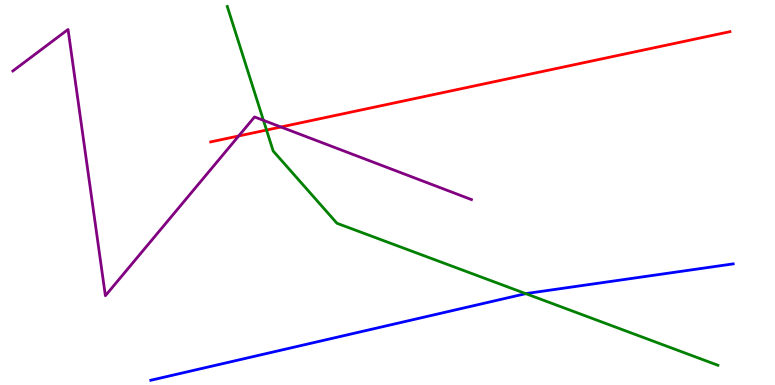[{'lines': ['blue', 'red'], 'intersections': []}, {'lines': ['green', 'red'], 'intersections': [{'x': 3.44, 'y': 6.62}]}, {'lines': ['purple', 'red'], 'intersections': [{'x': 3.08, 'y': 6.47}, {'x': 3.62, 'y': 6.7}]}, {'lines': ['blue', 'green'], 'intersections': [{'x': 6.78, 'y': 2.37}]}, {'lines': ['blue', 'purple'], 'intersections': []}, {'lines': ['green', 'purple'], 'intersections': [{'x': 3.4, 'y': 6.87}]}]